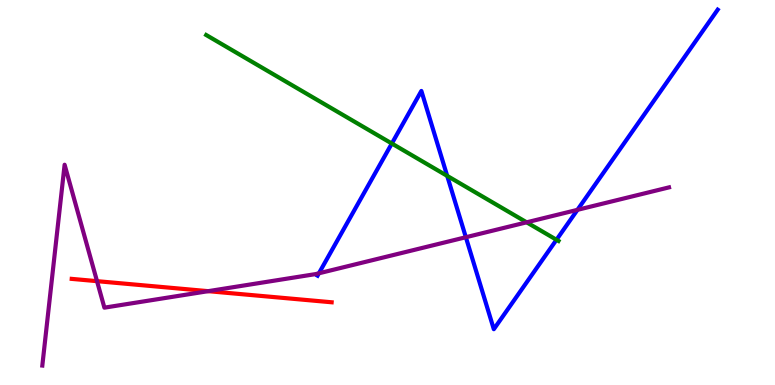[{'lines': ['blue', 'red'], 'intersections': []}, {'lines': ['green', 'red'], 'intersections': []}, {'lines': ['purple', 'red'], 'intersections': [{'x': 1.25, 'y': 2.7}, {'x': 2.69, 'y': 2.44}]}, {'lines': ['blue', 'green'], 'intersections': [{'x': 5.06, 'y': 6.27}, {'x': 5.77, 'y': 5.43}, {'x': 7.18, 'y': 3.77}]}, {'lines': ['blue', 'purple'], 'intersections': [{'x': 4.11, 'y': 2.9}, {'x': 6.01, 'y': 3.84}, {'x': 7.45, 'y': 4.55}]}, {'lines': ['green', 'purple'], 'intersections': [{'x': 6.8, 'y': 4.23}]}]